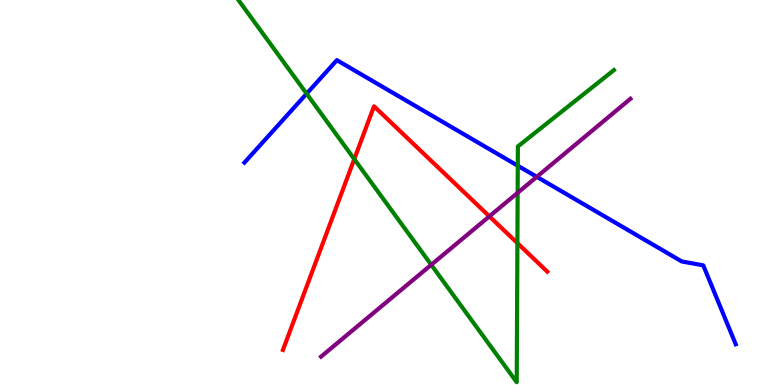[{'lines': ['blue', 'red'], 'intersections': []}, {'lines': ['green', 'red'], 'intersections': [{'x': 4.57, 'y': 5.87}, {'x': 6.68, 'y': 3.69}]}, {'lines': ['purple', 'red'], 'intersections': [{'x': 6.31, 'y': 4.38}]}, {'lines': ['blue', 'green'], 'intersections': [{'x': 3.96, 'y': 7.57}, {'x': 6.68, 'y': 5.7}]}, {'lines': ['blue', 'purple'], 'intersections': [{'x': 6.93, 'y': 5.41}]}, {'lines': ['green', 'purple'], 'intersections': [{'x': 5.56, 'y': 3.12}, {'x': 6.68, 'y': 4.99}]}]